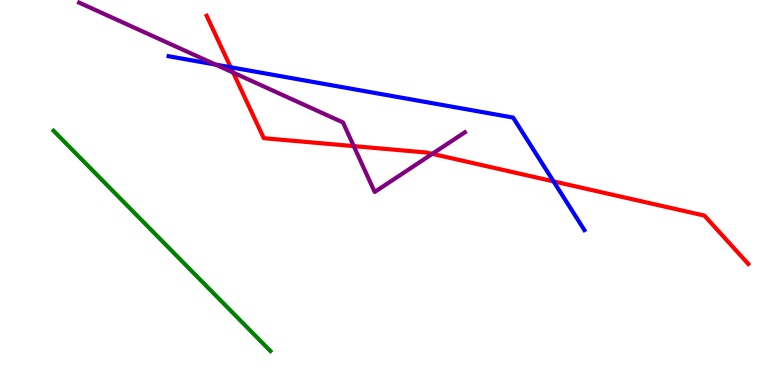[{'lines': ['blue', 'red'], 'intersections': [{'x': 2.98, 'y': 8.25}, {'x': 7.14, 'y': 5.29}]}, {'lines': ['green', 'red'], 'intersections': []}, {'lines': ['purple', 'red'], 'intersections': [{'x': 3.01, 'y': 8.11}, {'x': 4.56, 'y': 6.2}, {'x': 5.58, 'y': 6.0}]}, {'lines': ['blue', 'green'], 'intersections': []}, {'lines': ['blue', 'purple'], 'intersections': [{'x': 2.78, 'y': 8.32}]}, {'lines': ['green', 'purple'], 'intersections': []}]